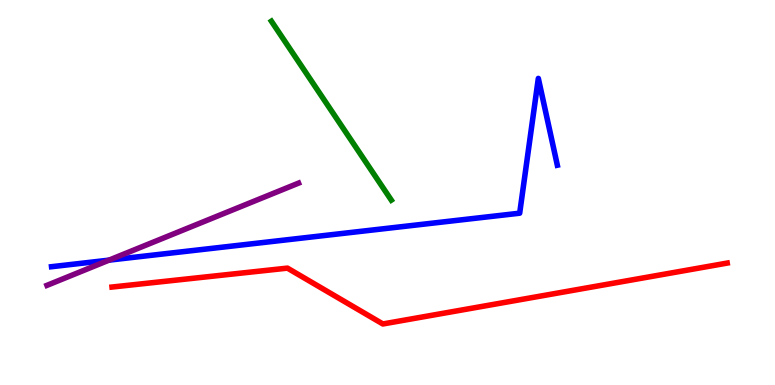[{'lines': ['blue', 'red'], 'intersections': []}, {'lines': ['green', 'red'], 'intersections': []}, {'lines': ['purple', 'red'], 'intersections': []}, {'lines': ['blue', 'green'], 'intersections': []}, {'lines': ['blue', 'purple'], 'intersections': [{'x': 1.41, 'y': 3.24}]}, {'lines': ['green', 'purple'], 'intersections': []}]